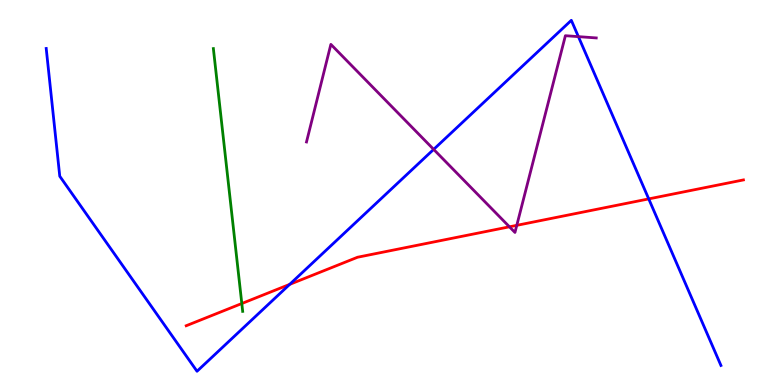[{'lines': ['blue', 'red'], 'intersections': [{'x': 3.74, 'y': 2.61}, {'x': 8.37, 'y': 4.83}]}, {'lines': ['green', 'red'], 'intersections': [{'x': 3.12, 'y': 2.12}]}, {'lines': ['purple', 'red'], 'intersections': [{'x': 6.57, 'y': 4.11}, {'x': 6.67, 'y': 4.15}]}, {'lines': ['blue', 'green'], 'intersections': []}, {'lines': ['blue', 'purple'], 'intersections': [{'x': 5.6, 'y': 6.12}, {'x': 7.46, 'y': 9.05}]}, {'lines': ['green', 'purple'], 'intersections': []}]